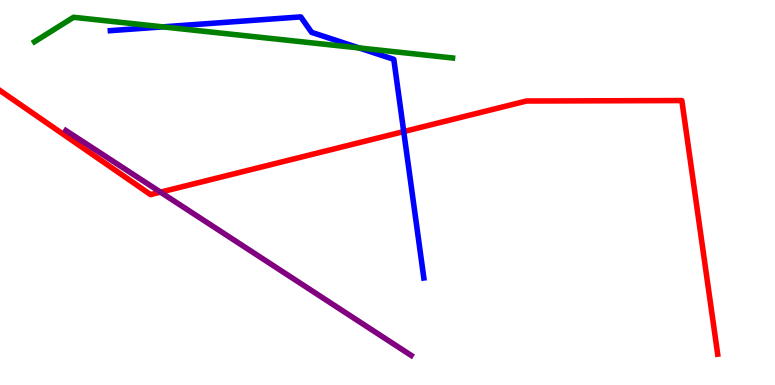[{'lines': ['blue', 'red'], 'intersections': [{'x': 5.21, 'y': 6.58}]}, {'lines': ['green', 'red'], 'intersections': []}, {'lines': ['purple', 'red'], 'intersections': [{'x': 2.07, 'y': 5.01}]}, {'lines': ['blue', 'green'], 'intersections': [{'x': 2.1, 'y': 9.3}, {'x': 4.63, 'y': 8.75}]}, {'lines': ['blue', 'purple'], 'intersections': []}, {'lines': ['green', 'purple'], 'intersections': []}]